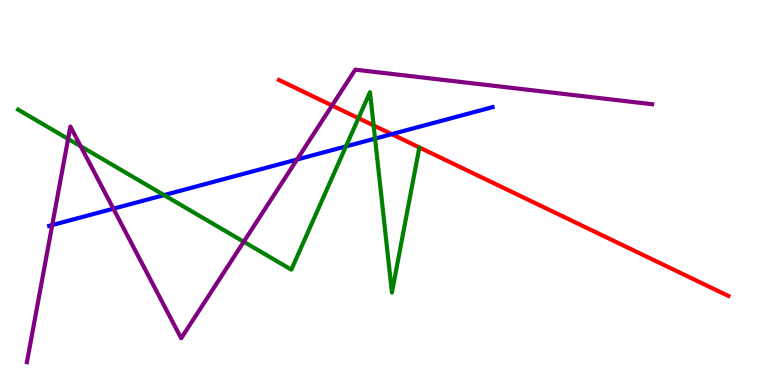[{'lines': ['blue', 'red'], 'intersections': [{'x': 5.05, 'y': 6.52}]}, {'lines': ['green', 'red'], 'intersections': [{'x': 4.63, 'y': 6.93}, {'x': 4.82, 'y': 6.74}]}, {'lines': ['purple', 'red'], 'intersections': [{'x': 4.28, 'y': 7.26}]}, {'lines': ['blue', 'green'], 'intersections': [{'x': 2.12, 'y': 4.93}, {'x': 4.46, 'y': 6.2}, {'x': 4.84, 'y': 6.4}]}, {'lines': ['blue', 'purple'], 'intersections': [{'x': 0.674, 'y': 4.15}, {'x': 1.46, 'y': 4.58}, {'x': 3.83, 'y': 5.86}]}, {'lines': ['green', 'purple'], 'intersections': [{'x': 0.879, 'y': 6.39}, {'x': 1.04, 'y': 6.2}, {'x': 3.14, 'y': 3.72}]}]